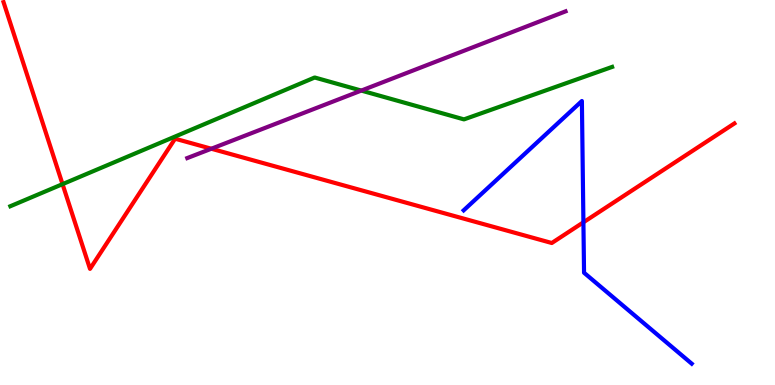[{'lines': ['blue', 'red'], 'intersections': [{'x': 7.53, 'y': 4.23}]}, {'lines': ['green', 'red'], 'intersections': [{'x': 0.807, 'y': 5.22}]}, {'lines': ['purple', 'red'], 'intersections': [{'x': 2.73, 'y': 6.14}]}, {'lines': ['blue', 'green'], 'intersections': []}, {'lines': ['blue', 'purple'], 'intersections': []}, {'lines': ['green', 'purple'], 'intersections': [{'x': 4.66, 'y': 7.65}]}]